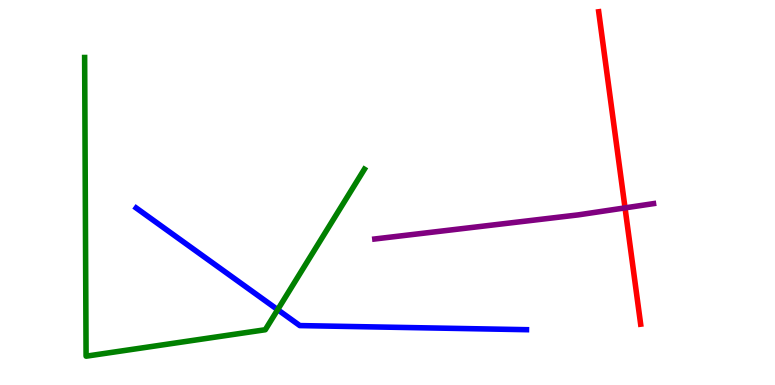[{'lines': ['blue', 'red'], 'intersections': []}, {'lines': ['green', 'red'], 'intersections': []}, {'lines': ['purple', 'red'], 'intersections': [{'x': 8.06, 'y': 4.6}]}, {'lines': ['blue', 'green'], 'intersections': [{'x': 3.58, 'y': 1.96}]}, {'lines': ['blue', 'purple'], 'intersections': []}, {'lines': ['green', 'purple'], 'intersections': []}]